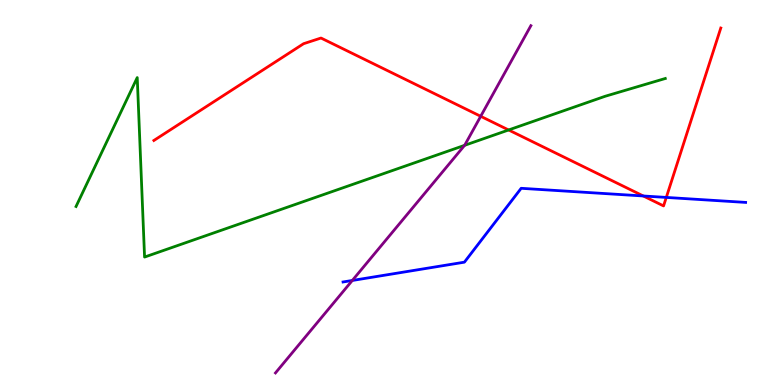[{'lines': ['blue', 'red'], 'intersections': [{'x': 8.3, 'y': 4.91}, {'x': 8.6, 'y': 4.87}]}, {'lines': ['green', 'red'], 'intersections': [{'x': 6.56, 'y': 6.62}]}, {'lines': ['purple', 'red'], 'intersections': [{'x': 6.2, 'y': 6.98}]}, {'lines': ['blue', 'green'], 'intersections': []}, {'lines': ['blue', 'purple'], 'intersections': [{'x': 4.55, 'y': 2.72}]}, {'lines': ['green', 'purple'], 'intersections': [{'x': 5.99, 'y': 6.23}]}]